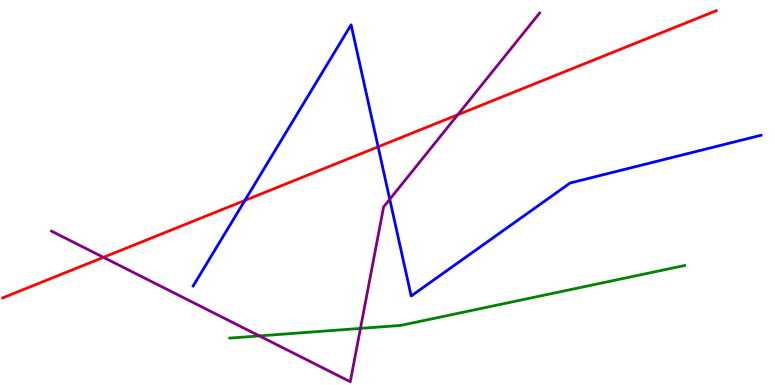[{'lines': ['blue', 'red'], 'intersections': [{'x': 3.16, 'y': 4.79}, {'x': 4.88, 'y': 6.19}]}, {'lines': ['green', 'red'], 'intersections': []}, {'lines': ['purple', 'red'], 'intersections': [{'x': 1.33, 'y': 3.32}, {'x': 5.91, 'y': 7.02}]}, {'lines': ['blue', 'green'], 'intersections': []}, {'lines': ['blue', 'purple'], 'intersections': [{'x': 5.03, 'y': 4.82}]}, {'lines': ['green', 'purple'], 'intersections': [{'x': 3.35, 'y': 1.28}, {'x': 4.65, 'y': 1.47}]}]